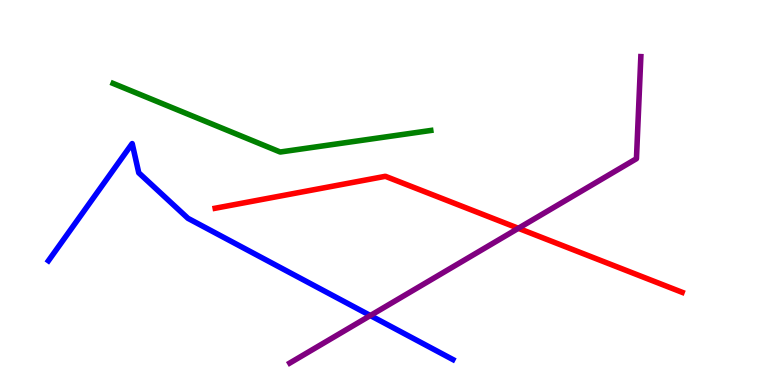[{'lines': ['blue', 'red'], 'intersections': []}, {'lines': ['green', 'red'], 'intersections': []}, {'lines': ['purple', 'red'], 'intersections': [{'x': 6.69, 'y': 4.07}]}, {'lines': ['blue', 'green'], 'intersections': []}, {'lines': ['blue', 'purple'], 'intersections': [{'x': 4.78, 'y': 1.8}]}, {'lines': ['green', 'purple'], 'intersections': []}]